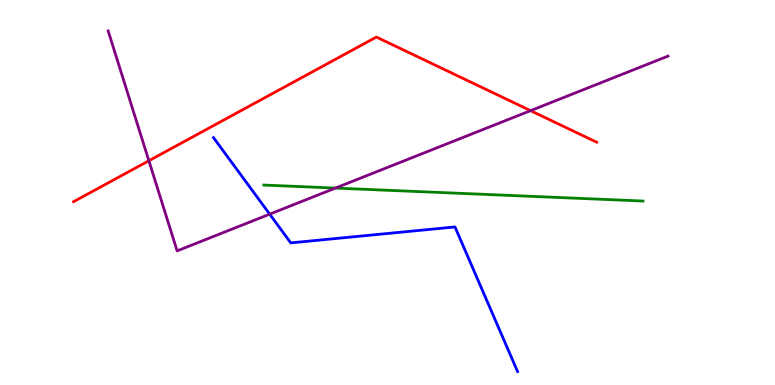[{'lines': ['blue', 'red'], 'intersections': []}, {'lines': ['green', 'red'], 'intersections': []}, {'lines': ['purple', 'red'], 'intersections': [{'x': 1.92, 'y': 5.82}, {'x': 6.85, 'y': 7.13}]}, {'lines': ['blue', 'green'], 'intersections': []}, {'lines': ['blue', 'purple'], 'intersections': [{'x': 3.48, 'y': 4.44}]}, {'lines': ['green', 'purple'], 'intersections': [{'x': 4.33, 'y': 5.11}]}]